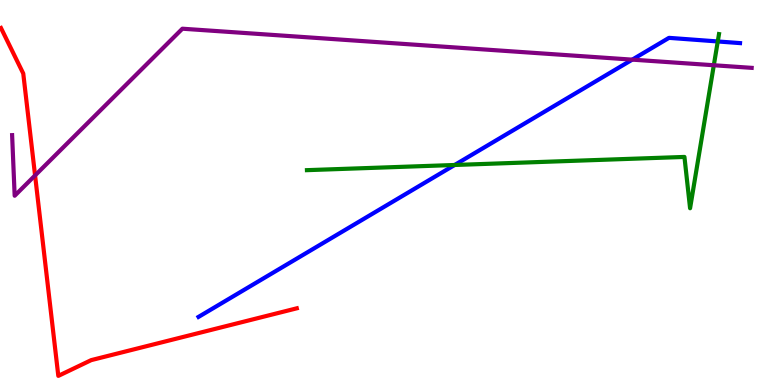[{'lines': ['blue', 'red'], 'intersections': []}, {'lines': ['green', 'red'], 'intersections': []}, {'lines': ['purple', 'red'], 'intersections': [{'x': 0.453, 'y': 5.44}]}, {'lines': ['blue', 'green'], 'intersections': [{'x': 5.87, 'y': 5.71}, {'x': 9.26, 'y': 8.92}]}, {'lines': ['blue', 'purple'], 'intersections': [{'x': 8.16, 'y': 8.45}]}, {'lines': ['green', 'purple'], 'intersections': [{'x': 9.21, 'y': 8.31}]}]